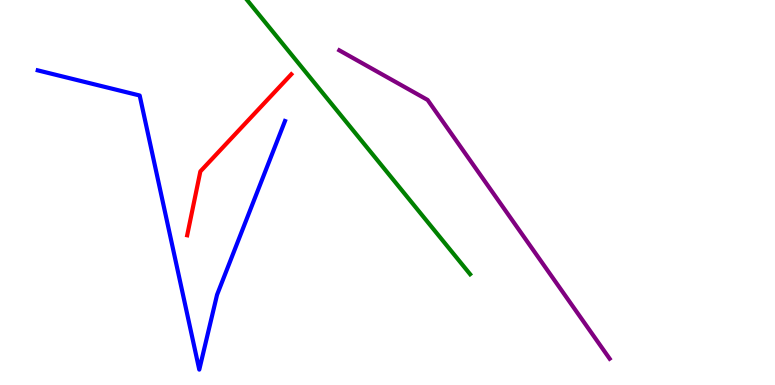[{'lines': ['blue', 'red'], 'intersections': []}, {'lines': ['green', 'red'], 'intersections': []}, {'lines': ['purple', 'red'], 'intersections': []}, {'lines': ['blue', 'green'], 'intersections': []}, {'lines': ['blue', 'purple'], 'intersections': []}, {'lines': ['green', 'purple'], 'intersections': []}]